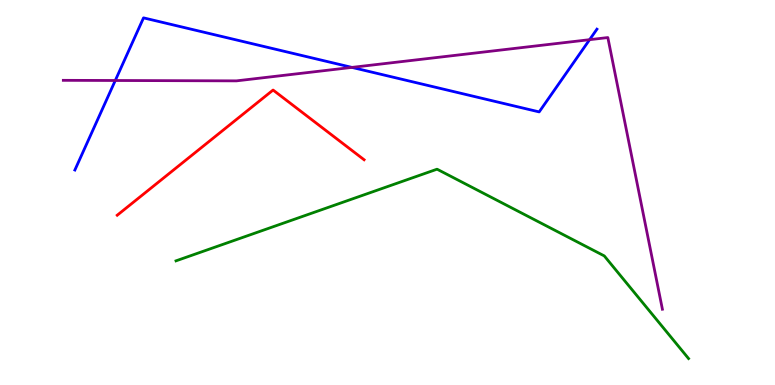[{'lines': ['blue', 'red'], 'intersections': []}, {'lines': ['green', 'red'], 'intersections': []}, {'lines': ['purple', 'red'], 'intersections': []}, {'lines': ['blue', 'green'], 'intersections': []}, {'lines': ['blue', 'purple'], 'intersections': [{'x': 1.49, 'y': 7.91}, {'x': 4.54, 'y': 8.25}, {'x': 7.61, 'y': 8.97}]}, {'lines': ['green', 'purple'], 'intersections': []}]